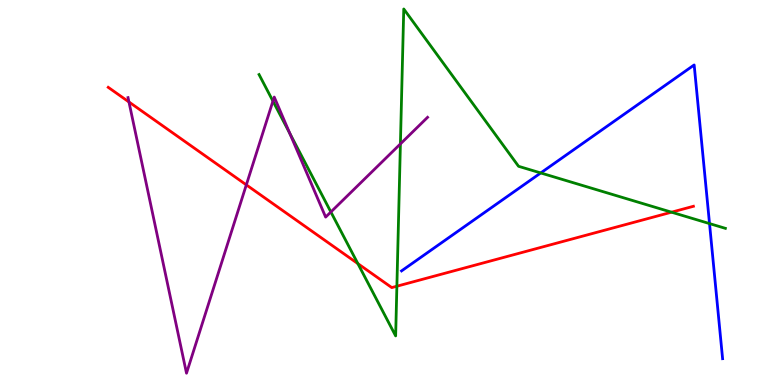[{'lines': ['blue', 'red'], 'intersections': []}, {'lines': ['green', 'red'], 'intersections': [{'x': 4.62, 'y': 3.15}, {'x': 5.12, 'y': 2.57}, {'x': 8.66, 'y': 4.49}]}, {'lines': ['purple', 'red'], 'intersections': [{'x': 1.66, 'y': 7.35}, {'x': 3.18, 'y': 5.2}]}, {'lines': ['blue', 'green'], 'intersections': [{'x': 6.98, 'y': 5.51}, {'x': 9.16, 'y': 4.19}]}, {'lines': ['blue', 'purple'], 'intersections': []}, {'lines': ['green', 'purple'], 'intersections': [{'x': 3.52, 'y': 7.37}, {'x': 3.74, 'y': 6.54}, {'x': 4.27, 'y': 4.49}, {'x': 5.17, 'y': 6.26}]}]